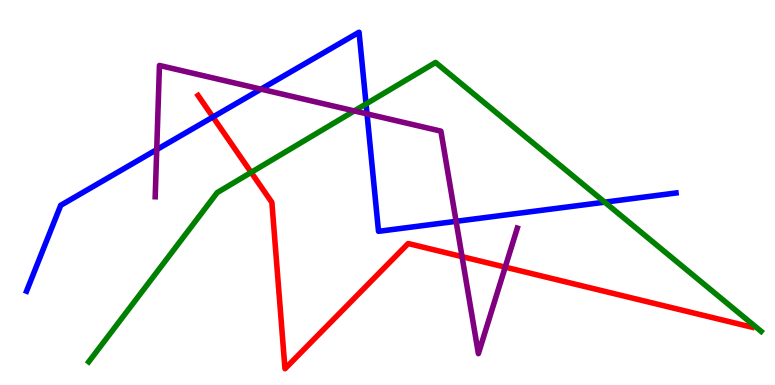[{'lines': ['blue', 'red'], 'intersections': [{'x': 2.75, 'y': 6.96}]}, {'lines': ['green', 'red'], 'intersections': [{'x': 3.24, 'y': 5.52}]}, {'lines': ['purple', 'red'], 'intersections': [{'x': 5.96, 'y': 3.33}, {'x': 6.52, 'y': 3.06}]}, {'lines': ['blue', 'green'], 'intersections': [{'x': 4.72, 'y': 7.3}, {'x': 7.8, 'y': 4.75}]}, {'lines': ['blue', 'purple'], 'intersections': [{'x': 2.02, 'y': 6.11}, {'x': 3.37, 'y': 7.68}, {'x': 4.74, 'y': 7.04}, {'x': 5.89, 'y': 4.25}]}, {'lines': ['green', 'purple'], 'intersections': [{'x': 4.57, 'y': 7.12}]}]